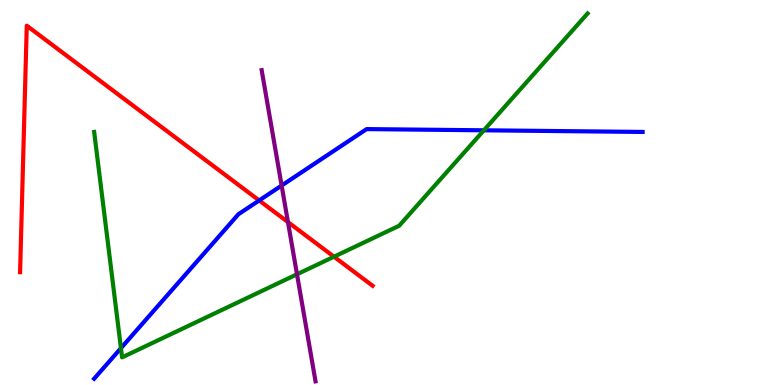[{'lines': ['blue', 'red'], 'intersections': [{'x': 3.34, 'y': 4.79}]}, {'lines': ['green', 'red'], 'intersections': [{'x': 4.31, 'y': 3.33}]}, {'lines': ['purple', 'red'], 'intersections': [{'x': 3.72, 'y': 4.23}]}, {'lines': ['blue', 'green'], 'intersections': [{'x': 1.56, 'y': 0.957}, {'x': 6.24, 'y': 6.62}]}, {'lines': ['blue', 'purple'], 'intersections': [{'x': 3.63, 'y': 5.18}]}, {'lines': ['green', 'purple'], 'intersections': [{'x': 3.83, 'y': 2.88}]}]